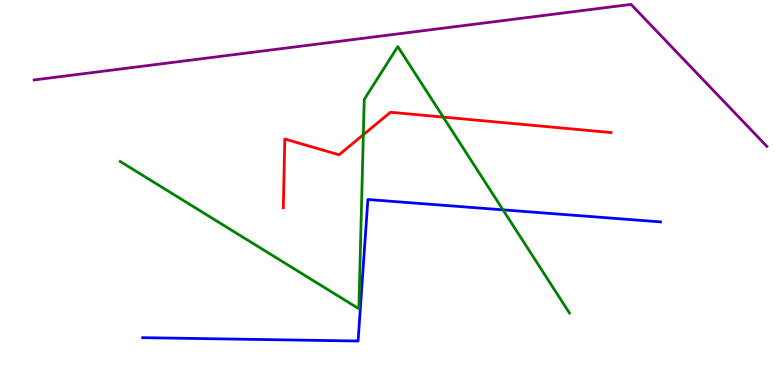[{'lines': ['blue', 'red'], 'intersections': []}, {'lines': ['green', 'red'], 'intersections': [{'x': 4.69, 'y': 6.5}, {'x': 5.72, 'y': 6.96}]}, {'lines': ['purple', 'red'], 'intersections': []}, {'lines': ['blue', 'green'], 'intersections': [{'x': 6.49, 'y': 4.55}]}, {'lines': ['blue', 'purple'], 'intersections': []}, {'lines': ['green', 'purple'], 'intersections': []}]